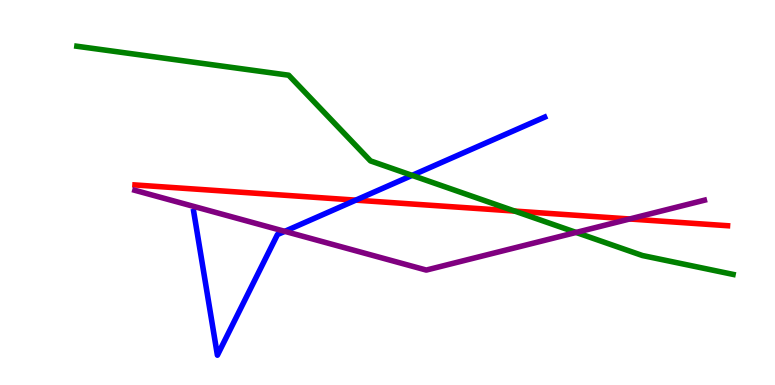[{'lines': ['blue', 'red'], 'intersections': [{'x': 4.59, 'y': 4.8}]}, {'lines': ['green', 'red'], 'intersections': [{'x': 6.64, 'y': 4.52}]}, {'lines': ['purple', 'red'], 'intersections': [{'x': 8.12, 'y': 4.31}]}, {'lines': ['blue', 'green'], 'intersections': [{'x': 5.32, 'y': 5.44}]}, {'lines': ['blue', 'purple'], 'intersections': [{'x': 3.67, 'y': 3.99}]}, {'lines': ['green', 'purple'], 'intersections': [{'x': 7.43, 'y': 3.96}]}]